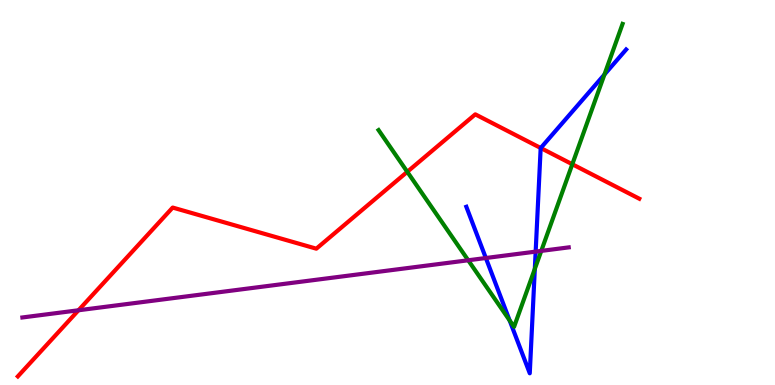[{'lines': ['blue', 'red'], 'intersections': [{'x': 6.98, 'y': 6.16}]}, {'lines': ['green', 'red'], 'intersections': [{'x': 5.26, 'y': 5.54}, {'x': 7.38, 'y': 5.73}]}, {'lines': ['purple', 'red'], 'intersections': [{'x': 1.01, 'y': 1.94}]}, {'lines': ['blue', 'green'], 'intersections': [{'x': 6.58, 'y': 1.68}, {'x': 6.9, 'y': 3.02}, {'x': 7.8, 'y': 8.06}]}, {'lines': ['blue', 'purple'], 'intersections': [{'x': 6.27, 'y': 3.3}, {'x': 6.91, 'y': 3.46}]}, {'lines': ['green', 'purple'], 'intersections': [{'x': 6.04, 'y': 3.24}, {'x': 6.98, 'y': 3.48}]}]